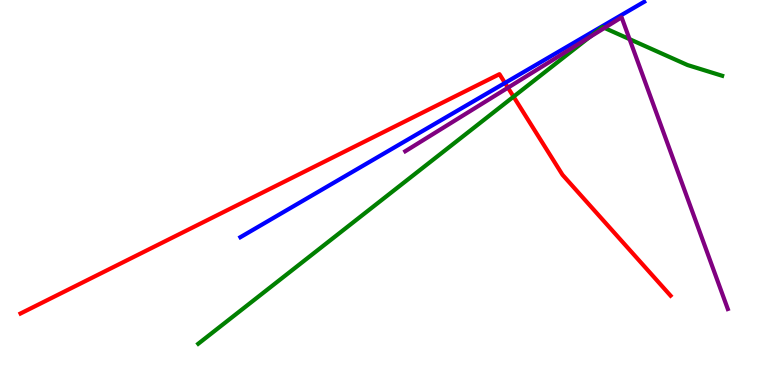[{'lines': ['blue', 'red'], 'intersections': [{'x': 6.52, 'y': 7.85}]}, {'lines': ['green', 'red'], 'intersections': [{'x': 6.63, 'y': 7.49}]}, {'lines': ['purple', 'red'], 'intersections': [{'x': 6.55, 'y': 7.72}]}, {'lines': ['blue', 'green'], 'intersections': []}, {'lines': ['blue', 'purple'], 'intersections': []}, {'lines': ['green', 'purple'], 'intersections': [{'x': 7.6, 'y': 9.03}, {'x': 7.8, 'y': 9.27}, {'x': 8.12, 'y': 8.98}]}]